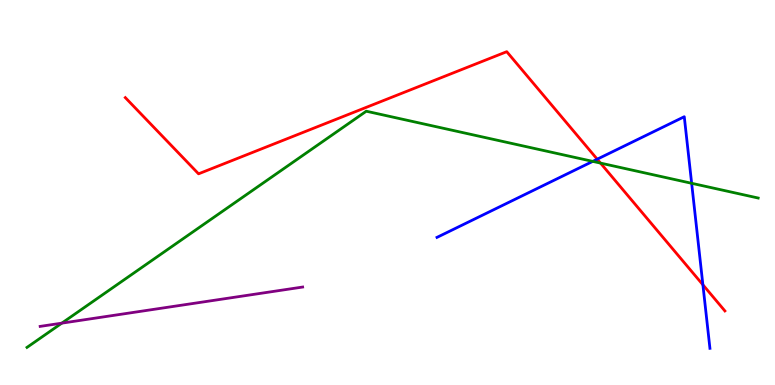[{'lines': ['blue', 'red'], 'intersections': [{'x': 7.71, 'y': 5.86}, {'x': 9.07, 'y': 2.6}]}, {'lines': ['green', 'red'], 'intersections': [{'x': 7.75, 'y': 5.76}]}, {'lines': ['purple', 'red'], 'intersections': []}, {'lines': ['blue', 'green'], 'intersections': [{'x': 7.65, 'y': 5.81}, {'x': 8.92, 'y': 5.24}]}, {'lines': ['blue', 'purple'], 'intersections': []}, {'lines': ['green', 'purple'], 'intersections': [{'x': 0.798, 'y': 1.61}]}]